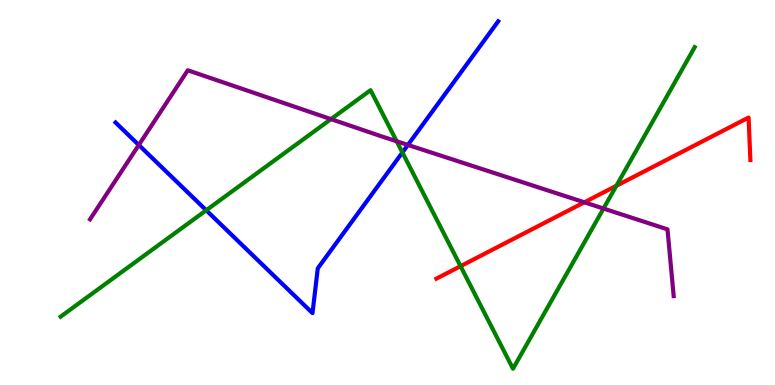[{'lines': ['blue', 'red'], 'intersections': []}, {'lines': ['green', 'red'], 'intersections': [{'x': 5.94, 'y': 3.09}, {'x': 7.95, 'y': 5.17}]}, {'lines': ['purple', 'red'], 'intersections': [{'x': 7.54, 'y': 4.75}]}, {'lines': ['blue', 'green'], 'intersections': [{'x': 2.66, 'y': 4.54}, {'x': 5.19, 'y': 6.04}]}, {'lines': ['blue', 'purple'], 'intersections': [{'x': 1.79, 'y': 6.23}, {'x': 5.26, 'y': 6.24}]}, {'lines': ['green', 'purple'], 'intersections': [{'x': 4.27, 'y': 6.91}, {'x': 5.12, 'y': 6.33}, {'x': 7.79, 'y': 4.58}]}]